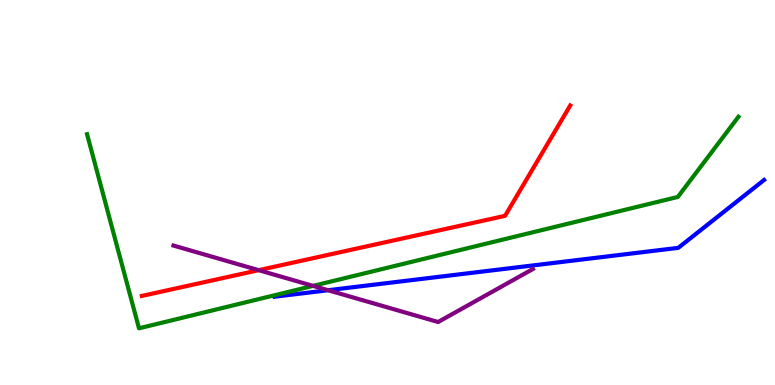[{'lines': ['blue', 'red'], 'intersections': []}, {'lines': ['green', 'red'], 'intersections': []}, {'lines': ['purple', 'red'], 'intersections': [{'x': 3.34, 'y': 2.98}]}, {'lines': ['blue', 'green'], 'intersections': []}, {'lines': ['blue', 'purple'], 'intersections': [{'x': 4.23, 'y': 2.46}]}, {'lines': ['green', 'purple'], 'intersections': [{'x': 4.04, 'y': 2.57}]}]